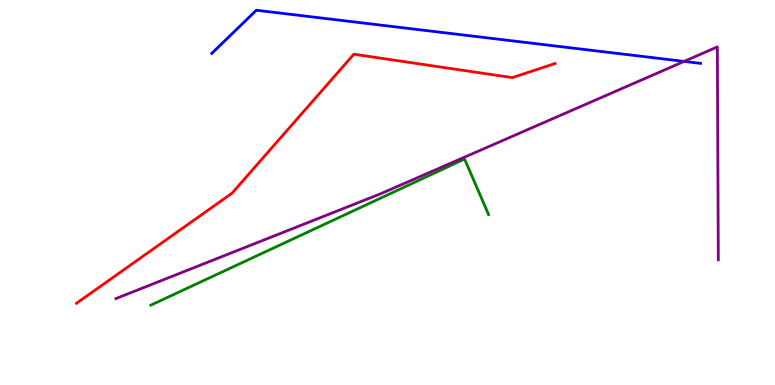[{'lines': ['blue', 'red'], 'intersections': []}, {'lines': ['green', 'red'], 'intersections': []}, {'lines': ['purple', 'red'], 'intersections': []}, {'lines': ['blue', 'green'], 'intersections': []}, {'lines': ['blue', 'purple'], 'intersections': [{'x': 8.83, 'y': 8.41}]}, {'lines': ['green', 'purple'], 'intersections': []}]